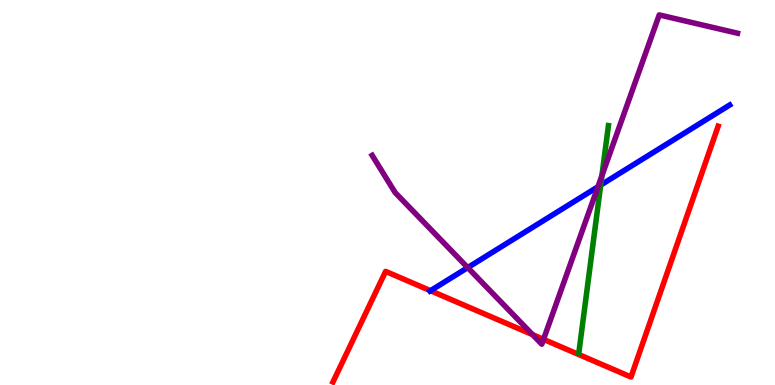[{'lines': ['blue', 'red'], 'intersections': [{'x': 5.55, 'y': 2.45}]}, {'lines': ['green', 'red'], 'intersections': []}, {'lines': ['purple', 'red'], 'intersections': [{'x': 6.87, 'y': 1.31}, {'x': 7.01, 'y': 1.19}]}, {'lines': ['blue', 'green'], 'intersections': [{'x': 7.75, 'y': 5.19}]}, {'lines': ['blue', 'purple'], 'intersections': [{'x': 6.04, 'y': 3.05}, {'x': 7.72, 'y': 5.15}]}, {'lines': ['green', 'purple'], 'intersections': [{'x': 7.77, 'y': 5.44}]}]